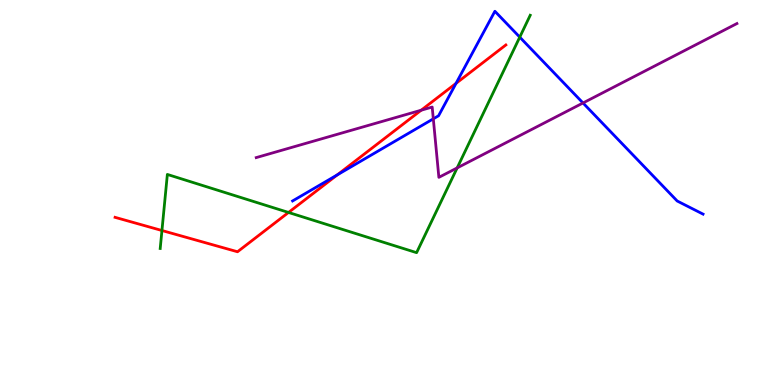[{'lines': ['blue', 'red'], 'intersections': [{'x': 4.35, 'y': 5.46}, {'x': 5.88, 'y': 7.83}]}, {'lines': ['green', 'red'], 'intersections': [{'x': 2.09, 'y': 4.01}, {'x': 3.72, 'y': 4.48}]}, {'lines': ['purple', 'red'], 'intersections': [{'x': 5.43, 'y': 7.14}]}, {'lines': ['blue', 'green'], 'intersections': [{'x': 6.71, 'y': 9.04}]}, {'lines': ['blue', 'purple'], 'intersections': [{'x': 5.59, 'y': 6.91}, {'x': 7.52, 'y': 7.33}]}, {'lines': ['green', 'purple'], 'intersections': [{'x': 5.9, 'y': 5.64}]}]